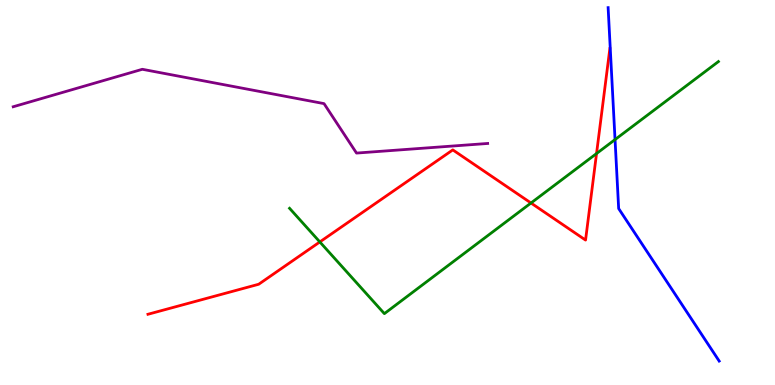[{'lines': ['blue', 'red'], 'intersections': []}, {'lines': ['green', 'red'], 'intersections': [{'x': 4.13, 'y': 3.72}, {'x': 6.85, 'y': 4.73}, {'x': 7.7, 'y': 6.01}]}, {'lines': ['purple', 'red'], 'intersections': []}, {'lines': ['blue', 'green'], 'intersections': [{'x': 7.94, 'y': 6.37}]}, {'lines': ['blue', 'purple'], 'intersections': []}, {'lines': ['green', 'purple'], 'intersections': []}]